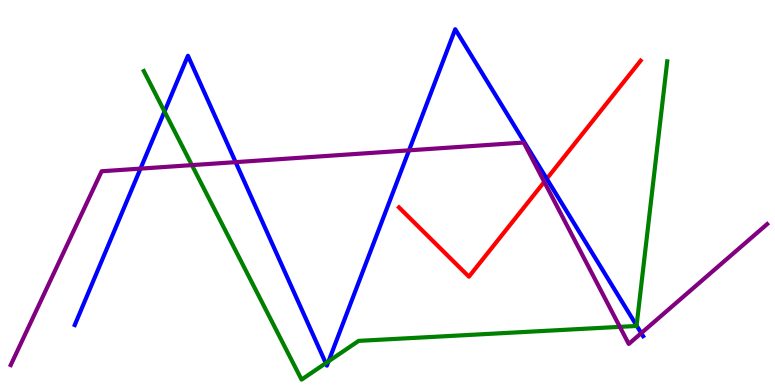[{'lines': ['blue', 'red'], 'intersections': [{'x': 7.05, 'y': 5.36}]}, {'lines': ['green', 'red'], 'intersections': []}, {'lines': ['purple', 'red'], 'intersections': [{'x': 7.02, 'y': 5.28}]}, {'lines': ['blue', 'green'], 'intersections': [{'x': 2.12, 'y': 7.1}, {'x': 4.2, 'y': 0.567}, {'x': 4.24, 'y': 0.616}, {'x': 8.21, 'y': 1.55}]}, {'lines': ['blue', 'purple'], 'intersections': [{'x': 1.81, 'y': 5.62}, {'x': 3.04, 'y': 5.79}, {'x': 5.28, 'y': 6.1}, {'x': 8.27, 'y': 1.35}]}, {'lines': ['green', 'purple'], 'intersections': [{'x': 2.48, 'y': 5.71}, {'x': 8.0, 'y': 1.51}]}]